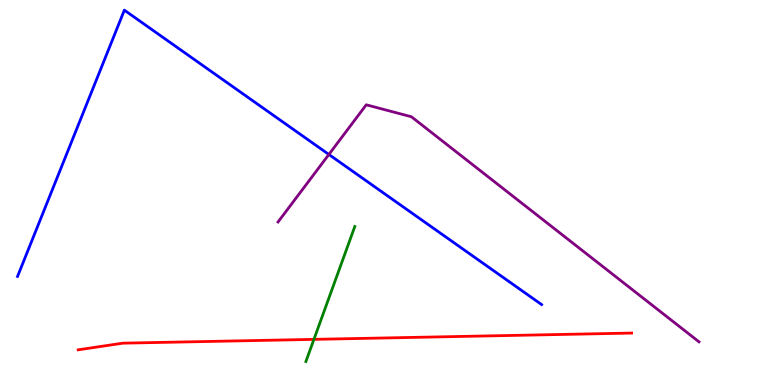[{'lines': ['blue', 'red'], 'intersections': []}, {'lines': ['green', 'red'], 'intersections': [{'x': 4.05, 'y': 1.19}]}, {'lines': ['purple', 'red'], 'intersections': []}, {'lines': ['blue', 'green'], 'intersections': []}, {'lines': ['blue', 'purple'], 'intersections': [{'x': 4.24, 'y': 5.99}]}, {'lines': ['green', 'purple'], 'intersections': []}]